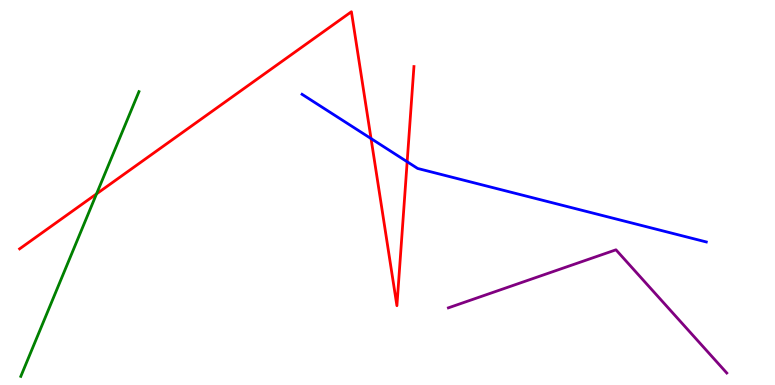[{'lines': ['blue', 'red'], 'intersections': [{'x': 4.79, 'y': 6.4}, {'x': 5.25, 'y': 5.8}]}, {'lines': ['green', 'red'], 'intersections': [{'x': 1.25, 'y': 4.96}]}, {'lines': ['purple', 'red'], 'intersections': []}, {'lines': ['blue', 'green'], 'intersections': []}, {'lines': ['blue', 'purple'], 'intersections': []}, {'lines': ['green', 'purple'], 'intersections': []}]